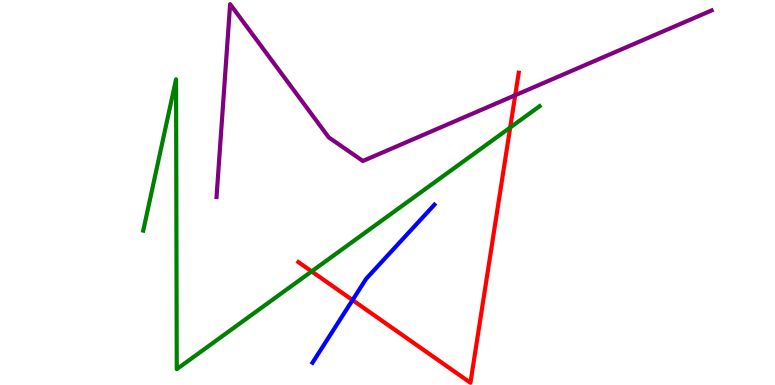[{'lines': ['blue', 'red'], 'intersections': [{'x': 4.55, 'y': 2.21}]}, {'lines': ['green', 'red'], 'intersections': [{'x': 4.02, 'y': 2.95}, {'x': 6.58, 'y': 6.69}]}, {'lines': ['purple', 'red'], 'intersections': [{'x': 6.65, 'y': 7.53}]}, {'lines': ['blue', 'green'], 'intersections': []}, {'lines': ['blue', 'purple'], 'intersections': []}, {'lines': ['green', 'purple'], 'intersections': []}]